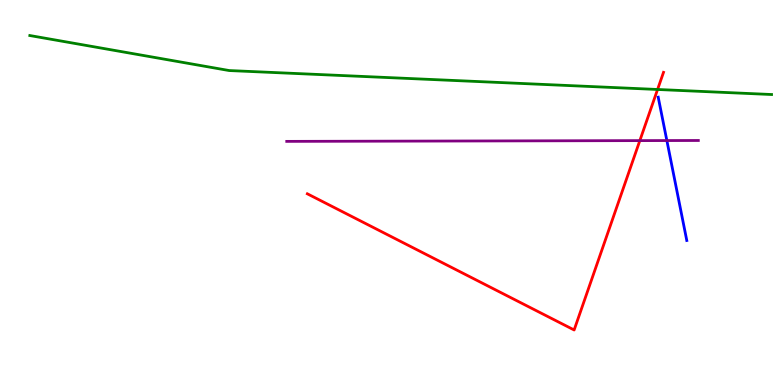[{'lines': ['blue', 'red'], 'intersections': []}, {'lines': ['green', 'red'], 'intersections': [{'x': 8.48, 'y': 7.68}]}, {'lines': ['purple', 'red'], 'intersections': [{'x': 8.26, 'y': 6.35}]}, {'lines': ['blue', 'green'], 'intersections': []}, {'lines': ['blue', 'purple'], 'intersections': [{'x': 8.6, 'y': 6.35}]}, {'lines': ['green', 'purple'], 'intersections': []}]